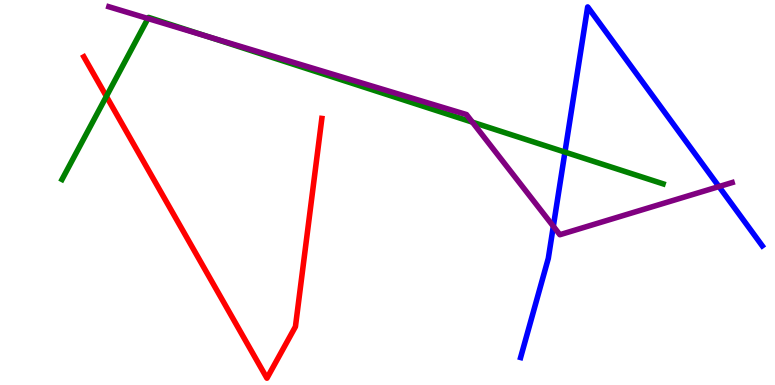[{'lines': ['blue', 'red'], 'intersections': []}, {'lines': ['green', 'red'], 'intersections': [{'x': 1.37, 'y': 7.5}]}, {'lines': ['purple', 'red'], 'intersections': []}, {'lines': ['blue', 'green'], 'intersections': [{'x': 7.29, 'y': 6.05}]}, {'lines': ['blue', 'purple'], 'intersections': [{'x': 7.14, 'y': 4.12}, {'x': 9.28, 'y': 5.15}]}, {'lines': ['green', 'purple'], 'intersections': [{'x': 1.91, 'y': 9.52}, {'x': 2.68, 'y': 9.05}, {'x': 6.1, 'y': 6.83}]}]